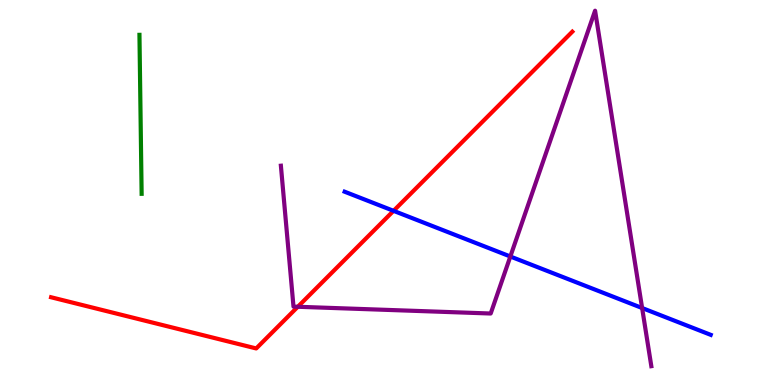[{'lines': ['blue', 'red'], 'intersections': [{'x': 5.08, 'y': 4.52}]}, {'lines': ['green', 'red'], 'intersections': []}, {'lines': ['purple', 'red'], 'intersections': [{'x': 3.84, 'y': 2.03}]}, {'lines': ['blue', 'green'], 'intersections': []}, {'lines': ['blue', 'purple'], 'intersections': [{'x': 6.59, 'y': 3.34}, {'x': 8.29, 'y': 2.0}]}, {'lines': ['green', 'purple'], 'intersections': []}]